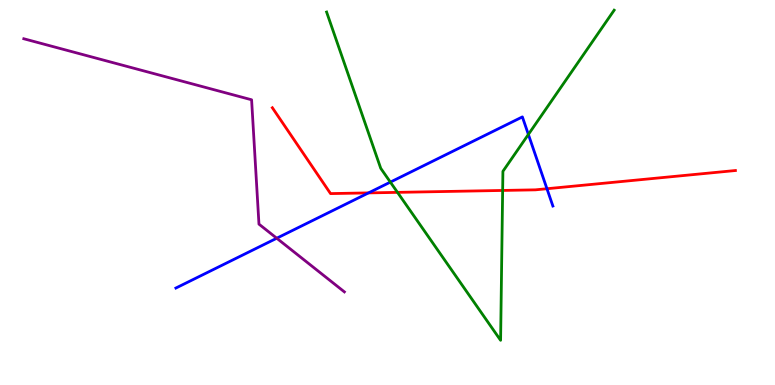[{'lines': ['blue', 'red'], 'intersections': [{'x': 4.76, 'y': 4.99}, {'x': 7.06, 'y': 5.1}]}, {'lines': ['green', 'red'], 'intersections': [{'x': 5.13, 'y': 5.0}, {'x': 6.49, 'y': 5.05}]}, {'lines': ['purple', 'red'], 'intersections': []}, {'lines': ['blue', 'green'], 'intersections': [{'x': 5.04, 'y': 5.27}, {'x': 6.82, 'y': 6.51}]}, {'lines': ['blue', 'purple'], 'intersections': [{'x': 3.57, 'y': 3.81}]}, {'lines': ['green', 'purple'], 'intersections': []}]